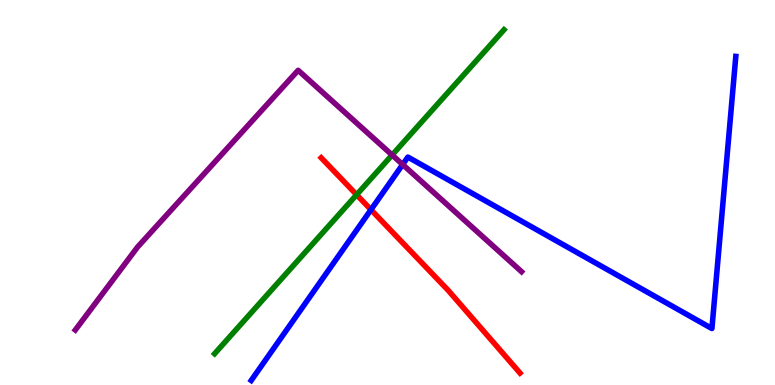[{'lines': ['blue', 'red'], 'intersections': [{'x': 4.79, 'y': 4.55}]}, {'lines': ['green', 'red'], 'intersections': [{'x': 4.6, 'y': 4.94}]}, {'lines': ['purple', 'red'], 'intersections': []}, {'lines': ['blue', 'green'], 'intersections': []}, {'lines': ['blue', 'purple'], 'intersections': [{'x': 5.2, 'y': 5.73}]}, {'lines': ['green', 'purple'], 'intersections': [{'x': 5.06, 'y': 5.97}]}]